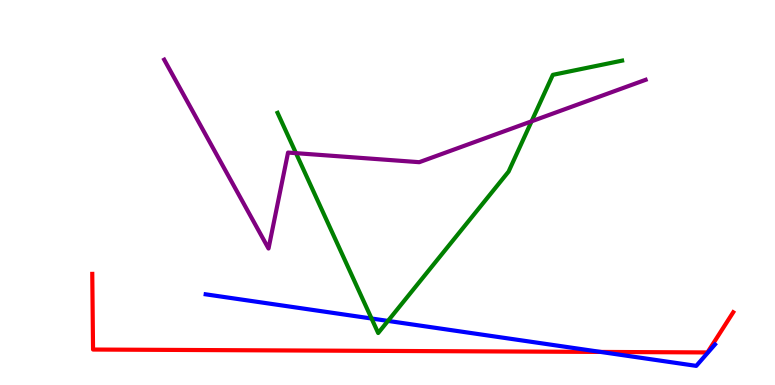[{'lines': ['blue', 'red'], 'intersections': [{'x': 7.75, 'y': 0.859}]}, {'lines': ['green', 'red'], 'intersections': []}, {'lines': ['purple', 'red'], 'intersections': []}, {'lines': ['blue', 'green'], 'intersections': [{'x': 4.79, 'y': 1.73}, {'x': 5.01, 'y': 1.66}]}, {'lines': ['blue', 'purple'], 'intersections': []}, {'lines': ['green', 'purple'], 'intersections': [{'x': 3.82, 'y': 6.02}, {'x': 6.86, 'y': 6.85}]}]